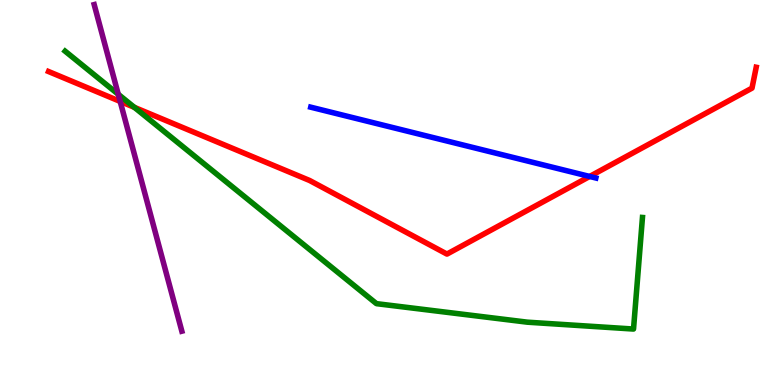[{'lines': ['blue', 'red'], 'intersections': [{'x': 7.61, 'y': 5.42}]}, {'lines': ['green', 'red'], 'intersections': [{'x': 1.73, 'y': 7.21}]}, {'lines': ['purple', 'red'], 'intersections': [{'x': 1.55, 'y': 7.37}]}, {'lines': ['blue', 'green'], 'intersections': []}, {'lines': ['blue', 'purple'], 'intersections': []}, {'lines': ['green', 'purple'], 'intersections': [{'x': 1.53, 'y': 7.55}]}]